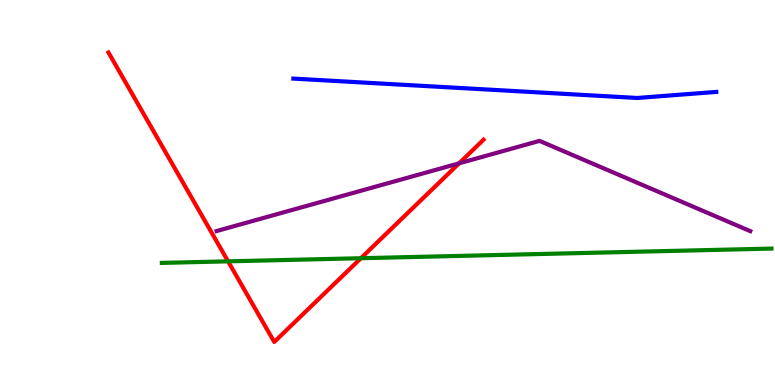[{'lines': ['blue', 'red'], 'intersections': []}, {'lines': ['green', 'red'], 'intersections': [{'x': 2.94, 'y': 3.21}, {'x': 4.66, 'y': 3.29}]}, {'lines': ['purple', 'red'], 'intersections': [{'x': 5.92, 'y': 5.76}]}, {'lines': ['blue', 'green'], 'intersections': []}, {'lines': ['blue', 'purple'], 'intersections': []}, {'lines': ['green', 'purple'], 'intersections': []}]